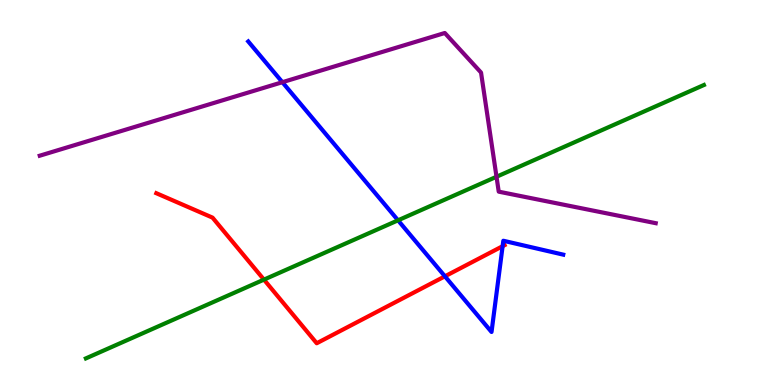[{'lines': ['blue', 'red'], 'intersections': [{'x': 5.74, 'y': 2.82}, {'x': 6.49, 'y': 3.61}]}, {'lines': ['green', 'red'], 'intersections': [{'x': 3.41, 'y': 2.74}]}, {'lines': ['purple', 'red'], 'intersections': []}, {'lines': ['blue', 'green'], 'intersections': [{'x': 5.14, 'y': 4.28}]}, {'lines': ['blue', 'purple'], 'intersections': [{'x': 3.64, 'y': 7.86}]}, {'lines': ['green', 'purple'], 'intersections': [{'x': 6.41, 'y': 5.41}]}]